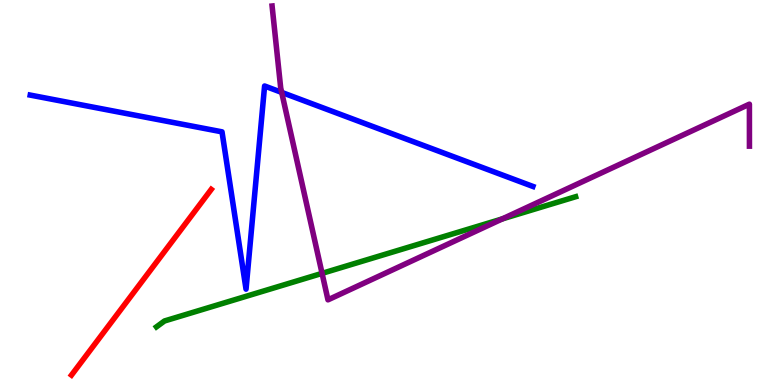[{'lines': ['blue', 'red'], 'intersections': []}, {'lines': ['green', 'red'], 'intersections': []}, {'lines': ['purple', 'red'], 'intersections': []}, {'lines': ['blue', 'green'], 'intersections': []}, {'lines': ['blue', 'purple'], 'intersections': [{'x': 3.63, 'y': 7.6}]}, {'lines': ['green', 'purple'], 'intersections': [{'x': 4.16, 'y': 2.9}, {'x': 6.48, 'y': 4.31}]}]